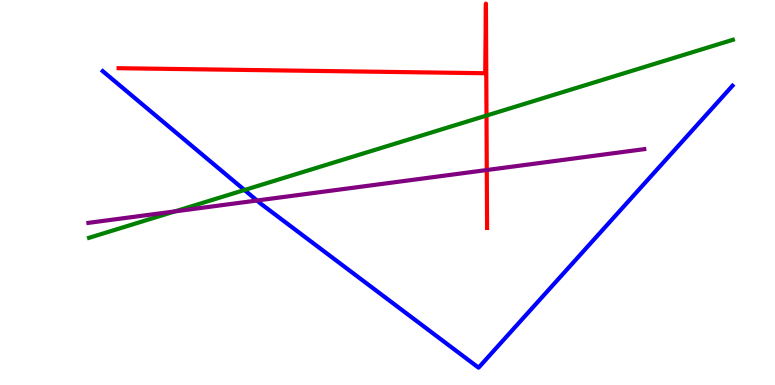[{'lines': ['blue', 'red'], 'intersections': []}, {'lines': ['green', 'red'], 'intersections': [{'x': 6.28, 'y': 7.0}]}, {'lines': ['purple', 'red'], 'intersections': [{'x': 6.28, 'y': 5.58}]}, {'lines': ['blue', 'green'], 'intersections': [{'x': 3.15, 'y': 5.06}]}, {'lines': ['blue', 'purple'], 'intersections': [{'x': 3.32, 'y': 4.79}]}, {'lines': ['green', 'purple'], 'intersections': [{'x': 2.26, 'y': 4.51}]}]